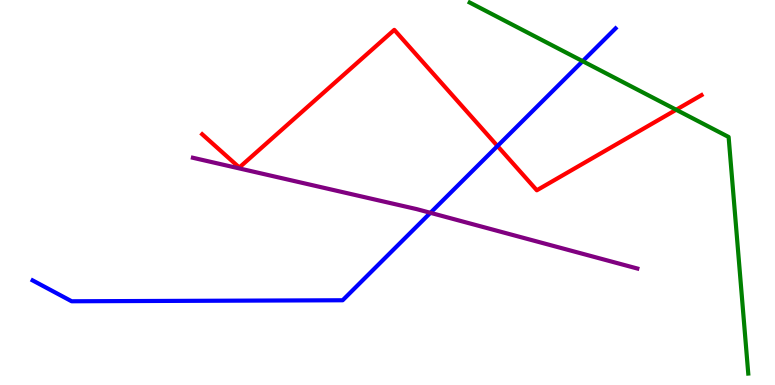[{'lines': ['blue', 'red'], 'intersections': [{'x': 6.42, 'y': 6.21}]}, {'lines': ['green', 'red'], 'intersections': [{'x': 8.73, 'y': 7.15}]}, {'lines': ['purple', 'red'], 'intersections': []}, {'lines': ['blue', 'green'], 'intersections': [{'x': 7.52, 'y': 8.41}]}, {'lines': ['blue', 'purple'], 'intersections': [{'x': 5.55, 'y': 4.47}]}, {'lines': ['green', 'purple'], 'intersections': []}]